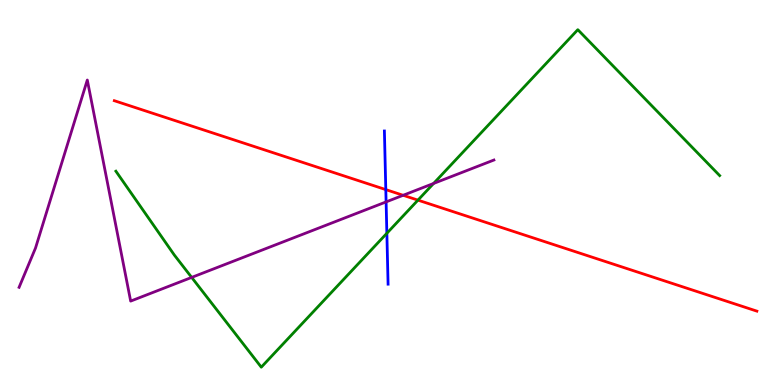[{'lines': ['blue', 'red'], 'intersections': [{'x': 4.98, 'y': 5.08}]}, {'lines': ['green', 'red'], 'intersections': [{'x': 5.39, 'y': 4.8}]}, {'lines': ['purple', 'red'], 'intersections': [{'x': 5.2, 'y': 4.93}]}, {'lines': ['blue', 'green'], 'intersections': [{'x': 4.99, 'y': 3.94}]}, {'lines': ['blue', 'purple'], 'intersections': [{'x': 4.98, 'y': 4.76}]}, {'lines': ['green', 'purple'], 'intersections': [{'x': 2.47, 'y': 2.79}, {'x': 5.59, 'y': 5.24}]}]